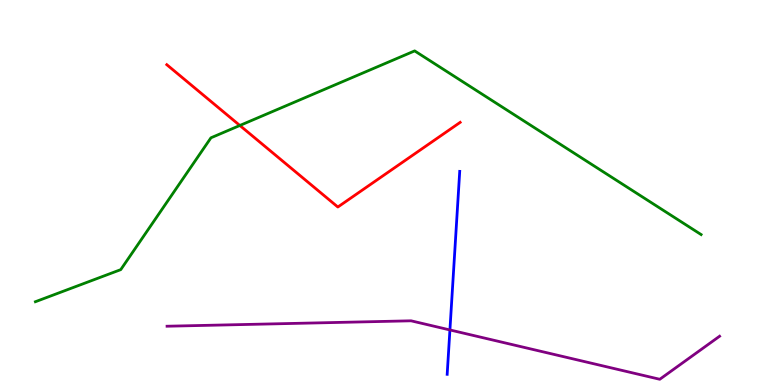[{'lines': ['blue', 'red'], 'intersections': []}, {'lines': ['green', 'red'], 'intersections': [{'x': 3.09, 'y': 6.74}]}, {'lines': ['purple', 'red'], 'intersections': []}, {'lines': ['blue', 'green'], 'intersections': []}, {'lines': ['blue', 'purple'], 'intersections': [{'x': 5.81, 'y': 1.43}]}, {'lines': ['green', 'purple'], 'intersections': []}]